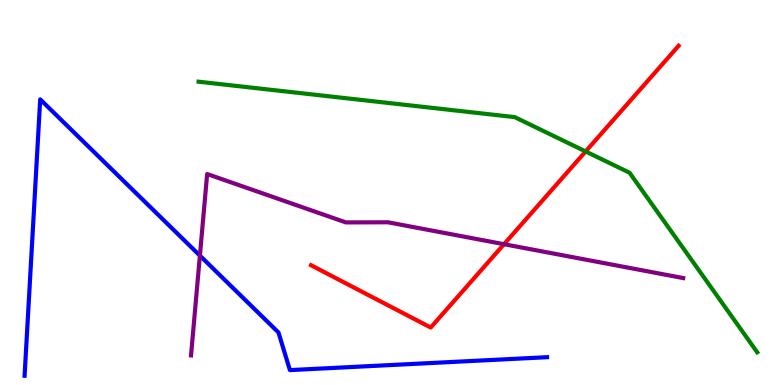[{'lines': ['blue', 'red'], 'intersections': []}, {'lines': ['green', 'red'], 'intersections': [{'x': 7.56, 'y': 6.07}]}, {'lines': ['purple', 'red'], 'intersections': [{'x': 6.5, 'y': 3.66}]}, {'lines': ['blue', 'green'], 'intersections': []}, {'lines': ['blue', 'purple'], 'intersections': [{'x': 2.58, 'y': 3.36}]}, {'lines': ['green', 'purple'], 'intersections': []}]